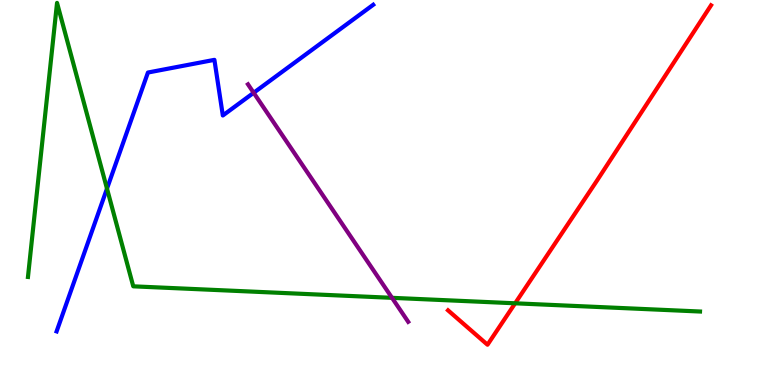[{'lines': ['blue', 'red'], 'intersections': []}, {'lines': ['green', 'red'], 'intersections': [{'x': 6.65, 'y': 2.12}]}, {'lines': ['purple', 'red'], 'intersections': []}, {'lines': ['blue', 'green'], 'intersections': [{'x': 1.38, 'y': 5.1}]}, {'lines': ['blue', 'purple'], 'intersections': [{'x': 3.27, 'y': 7.59}]}, {'lines': ['green', 'purple'], 'intersections': [{'x': 5.06, 'y': 2.26}]}]